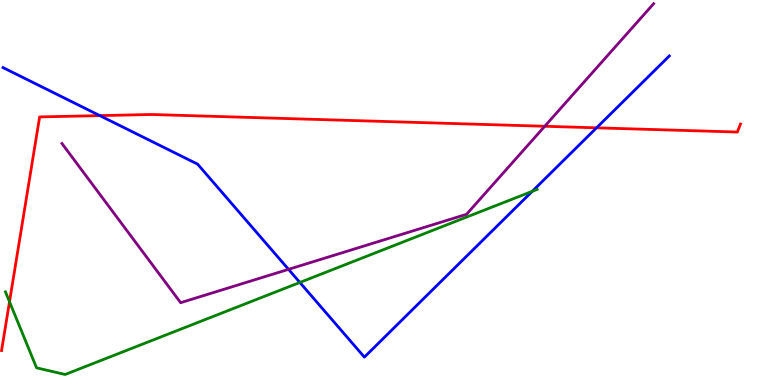[{'lines': ['blue', 'red'], 'intersections': [{'x': 1.29, 'y': 7.0}, {'x': 7.7, 'y': 6.68}]}, {'lines': ['green', 'red'], 'intersections': [{'x': 0.123, 'y': 2.16}]}, {'lines': ['purple', 'red'], 'intersections': [{'x': 7.03, 'y': 6.72}]}, {'lines': ['blue', 'green'], 'intersections': [{'x': 3.87, 'y': 2.66}, {'x': 6.87, 'y': 5.03}]}, {'lines': ['blue', 'purple'], 'intersections': [{'x': 3.72, 'y': 3.0}]}, {'lines': ['green', 'purple'], 'intersections': []}]